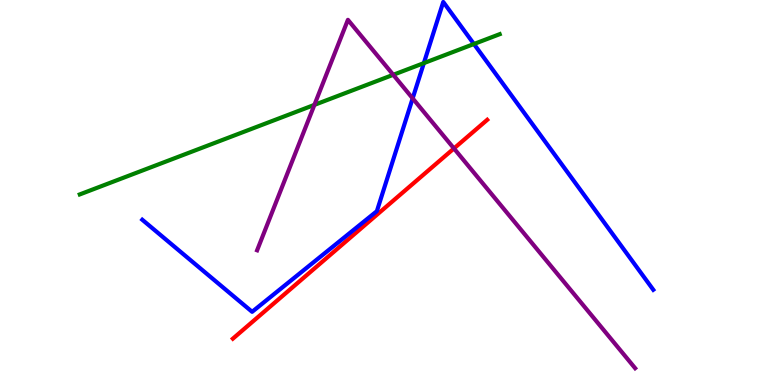[{'lines': ['blue', 'red'], 'intersections': []}, {'lines': ['green', 'red'], 'intersections': []}, {'lines': ['purple', 'red'], 'intersections': [{'x': 5.86, 'y': 6.14}]}, {'lines': ['blue', 'green'], 'intersections': [{'x': 5.47, 'y': 8.36}, {'x': 6.12, 'y': 8.86}]}, {'lines': ['blue', 'purple'], 'intersections': [{'x': 5.32, 'y': 7.45}]}, {'lines': ['green', 'purple'], 'intersections': [{'x': 4.06, 'y': 7.28}, {'x': 5.07, 'y': 8.06}]}]